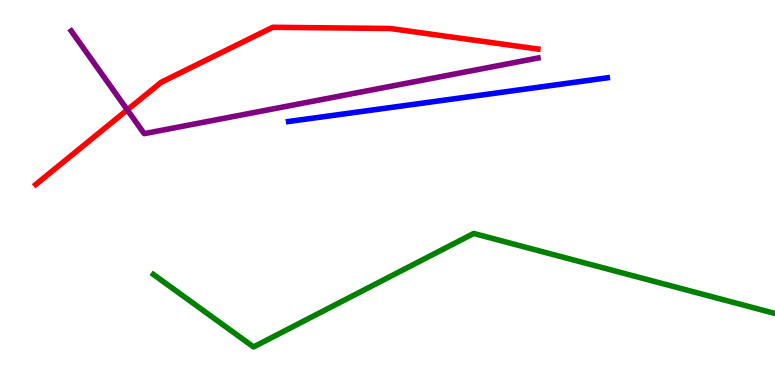[{'lines': ['blue', 'red'], 'intersections': []}, {'lines': ['green', 'red'], 'intersections': []}, {'lines': ['purple', 'red'], 'intersections': [{'x': 1.64, 'y': 7.15}]}, {'lines': ['blue', 'green'], 'intersections': []}, {'lines': ['blue', 'purple'], 'intersections': []}, {'lines': ['green', 'purple'], 'intersections': []}]